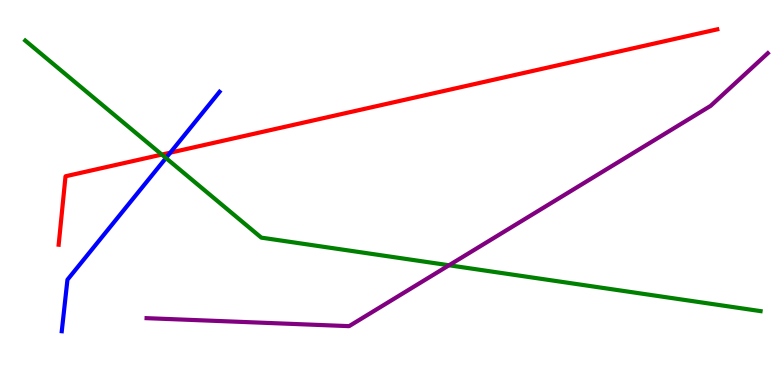[{'lines': ['blue', 'red'], 'intersections': [{'x': 2.2, 'y': 6.03}]}, {'lines': ['green', 'red'], 'intersections': [{'x': 2.09, 'y': 5.99}]}, {'lines': ['purple', 'red'], 'intersections': []}, {'lines': ['blue', 'green'], 'intersections': [{'x': 2.14, 'y': 5.9}]}, {'lines': ['blue', 'purple'], 'intersections': []}, {'lines': ['green', 'purple'], 'intersections': [{'x': 5.79, 'y': 3.11}]}]